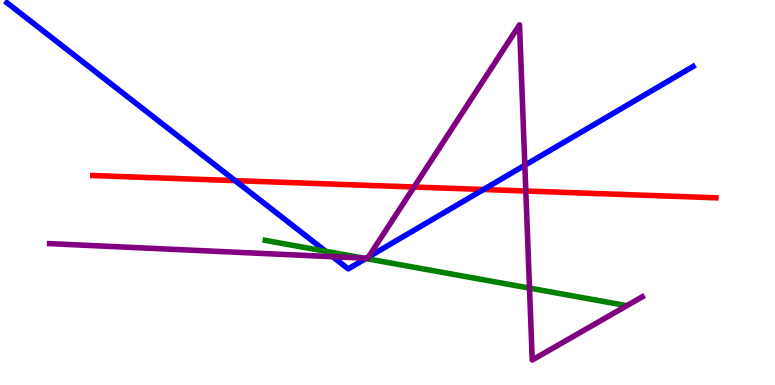[{'lines': ['blue', 'red'], 'intersections': [{'x': 3.03, 'y': 5.31}, {'x': 6.24, 'y': 5.08}]}, {'lines': ['green', 'red'], 'intersections': []}, {'lines': ['purple', 'red'], 'intersections': [{'x': 5.34, 'y': 5.14}, {'x': 6.78, 'y': 5.04}]}, {'lines': ['blue', 'green'], 'intersections': [{'x': 4.2, 'y': 3.47}, {'x': 4.72, 'y': 3.28}]}, {'lines': ['blue', 'purple'], 'intersections': [{'x': 4.29, 'y': 3.33}, {'x': 4.73, 'y': 3.29}, {'x': 4.75, 'y': 3.32}, {'x': 6.77, 'y': 5.71}]}, {'lines': ['green', 'purple'], 'intersections': [{'x': 4.69, 'y': 3.3}, {'x': 6.83, 'y': 2.52}]}]